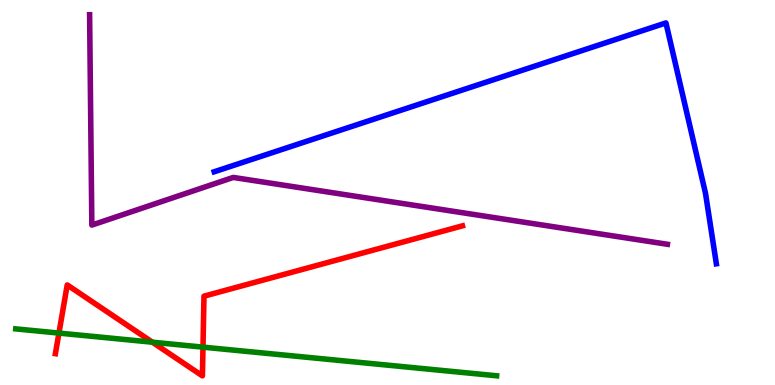[{'lines': ['blue', 'red'], 'intersections': []}, {'lines': ['green', 'red'], 'intersections': [{'x': 0.761, 'y': 1.35}, {'x': 1.97, 'y': 1.11}, {'x': 2.62, 'y': 0.983}]}, {'lines': ['purple', 'red'], 'intersections': []}, {'lines': ['blue', 'green'], 'intersections': []}, {'lines': ['blue', 'purple'], 'intersections': []}, {'lines': ['green', 'purple'], 'intersections': []}]